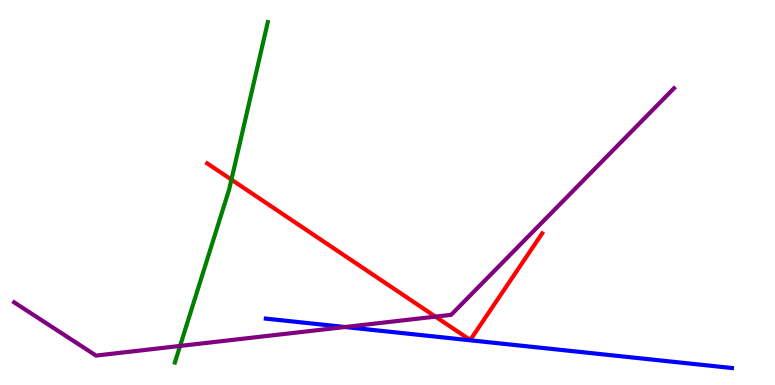[{'lines': ['blue', 'red'], 'intersections': []}, {'lines': ['green', 'red'], 'intersections': [{'x': 2.99, 'y': 5.33}]}, {'lines': ['purple', 'red'], 'intersections': [{'x': 5.62, 'y': 1.78}]}, {'lines': ['blue', 'green'], 'intersections': []}, {'lines': ['blue', 'purple'], 'intersections': [{'x': 4.45, 'y': 1.51}]}, {'lines': ['green', 'purple'], 'intersections': [{'x': 2.32, 'y': 1.01}]}]